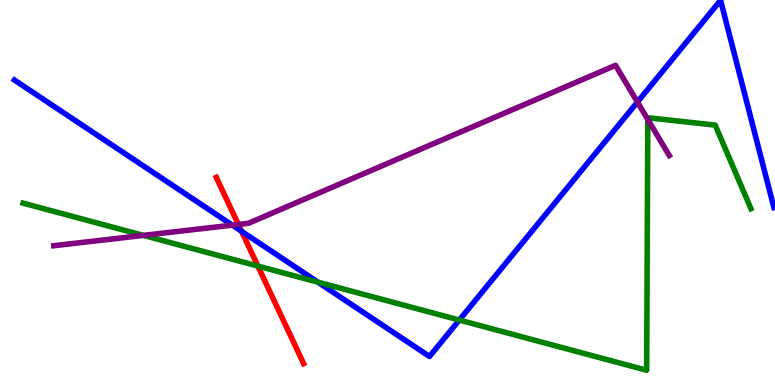[{'lines': ['blue', 'red'], 'intersections': [{'x': 3.12, 'y': 3.99}]}, {'lines': ['green', 'red'], 'intersections': [{'x': 3.33, 'y': 3.09}]}, {'lines': ['purple', 'red'], 'intersections': [{'x': 3.08, 'y': 4.17}]}, {'lines': ['blue', 'green'], 'intersections': [{'x': 4.1, 'y': 2.67}, {'x': 5.93, 'y': 1.69}]}, {'lines': ['blue', 'purple'], 'intersections': [{'x': 3.0, 'y': 4.15}, {'x': 8.22, 'y': 7.35}]}, {'lines': ['green', 'purple'], 'intersections': [{'x': 1.85, 'y': 3.89}, {'x': 8.36, 'y': 6.9}]}]